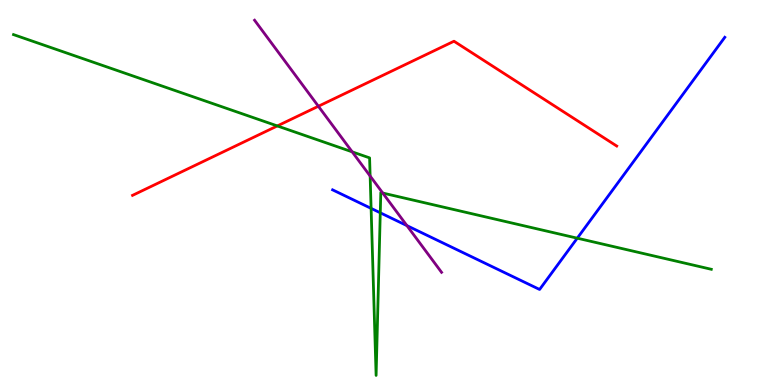[{'lines': ['blue', 'red'], 'intersections': []}, {'lines': ['green', 'red'], 'intersections': [{'x': 3.58, 'y': 6.73}]}, {'lines': ['purple', 'red'], 'intersections': [{'x': 4.11, 'y': 7.24}]}, {'lines': ['blue', 'green'], 'intersections': [{'x': 4.79, 'y': 4.59}, {'x': 4.91, 'y': 4.47}, {'x': 7.45, 'y': 3.81}]}, {'lines': ['blue', 'purple'], 'intersections': [{'x': 5.25, 'y': 4.14}]}, {'lines': ['green', 'purple'], 'intersections': [{'x': 4.54, 'y': 6.06}, {'x': 4.78, 'y': 5.43}, {'x': 4.94, 'y': 4.99}]}]